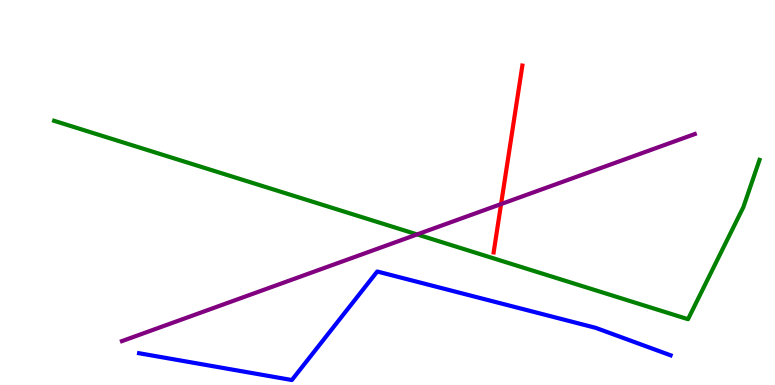[{'lines': ['blue', 'red'], 'intersections': []}, {'lines': ['green', 'red'], 'intersections': []}, {'lines': ['purple', 'red'], 'intersections': [{'x': 6.47, 'y': 4.7}]}, {'lines': ['blue', 'green'], 'intersections': []}, {'lines': ['blue', 'purple'], 'intersections': []}, {'lines': ['green', 'purple'], 'intersections': [{'x': 5.38, 'y': 3.91}]}]